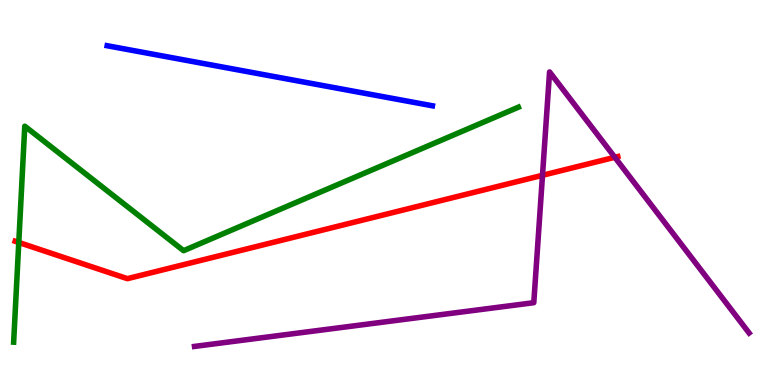[{'lines': ['blue', 'red'], 'intersections': []}, {'lines': ['green', 'red'], 'intersections': [{'x': 0.242, 'y': 3.7}]}, {'lines': ['purple', 'red'], 'intersections': [{'x': 7.0, 'y': 5.45}, {'x': 7.93, 'y': 5.91}]}, {'lines': ['blue', 'green'], 'intersections': []}, {'lines': ['blue', 'purple'], 'intersections': []}, {'lines': ['green', 'purple'], 'intersections': []}]